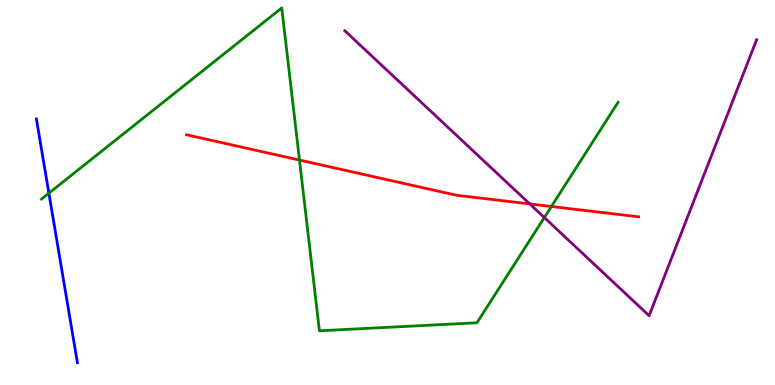[{'lines': ['blue', 'red'], 'intersections': []}, {'lines': ['green', 'red'], 'intersections': [{'x': 3.86, 'y': 5.84}, {'x': 7.11, 'y': 4.64}]}, {'lines': ['purple', 'red'], 'intersections': [{'x': 6.84, 'y': 4.7}]}, {'lines': ['blue', 'green'], 'intersections': [{'x': 0.631, 'y': 4.98}]}, {'lines': ['blue', 'purple'], 'intersections': []}, {'lines': ['green', 'purple'], 'intersections': [{'x': 7.02, 'y': 4.35}]}]